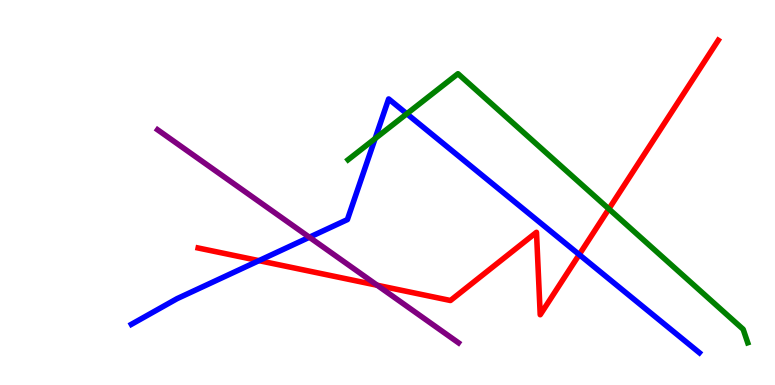[{'lines': ['blue', 'red'], 'intersections': [{'x': 3.34, 'y': 3.23}, {'x': 7.47, 'y': 3.39}]}, {'lines': ['green', 'red'], 'intersections': [{'x': 7.86, 'y': 4.57}]}, {'lines': ['purple', 'red'], 'intersections': [{'x': 4.87, 'y': 2.59}]}, {'lines': ['blue', 'green'], 'intersections': [{'x': 4.84, 'y': 6.4}, {'x': 5.25, 'y': 7.04}]}, {'lines': ['blue', 'purple'], 'intersections': [{'x': 3.99, 'y': 3.84}]}, {'lines': ['green', 'purple'], 'intersections': []}]